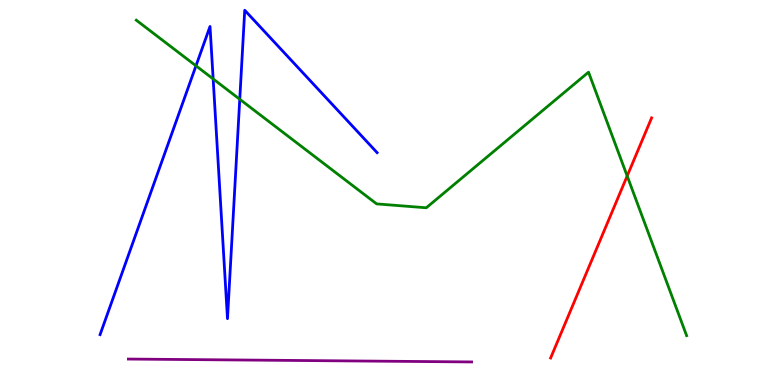[{'lines': ['blue', 'red'], 'intersections': []}, {'lines': ['green', 'red'], 'intersections': [{'x': 8.09, 'y': 5.43}]}, {'lines': ['purple', 'red'], 'intersections': []}, {'lines': ['blue', 'green'], 'intersections': [{'x': 2.53, 'y': 8.29}, {'x': 2.75, 'y': 7.95}, {'x': 3.09, 'y': 7.42}]}, {'lines': ['blue', 'purple'], 'intersections': []}, {'lines': ['green', 'purple'], 'intersections': []}]